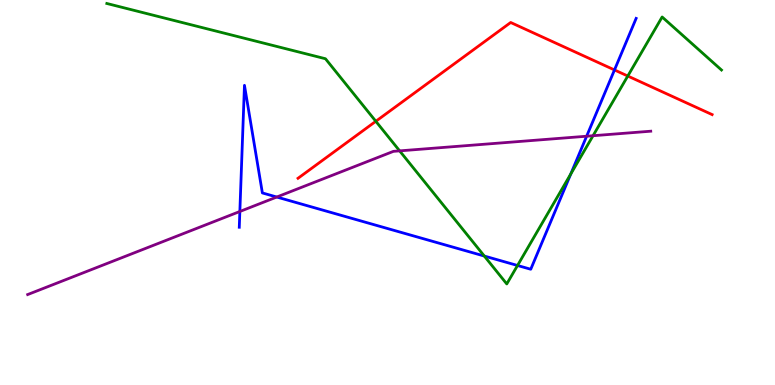[{'lines': ['blue', 'red'], 'intersections': [{'x': 7.93, 'y': 8.18}]}, {'lines': ['green', 'red'], 'intersections': [{'x': 4.85, 'y': 6.85}, {'x': 8.1, 'y': 8.03}]}, {'lines': ['purple', 'red'], 'intersections': []}, {'lines': ['blue', 'green'], 'intersections': [{'x': 6.25, 'y': 3.35}, {'x': 6.68, 'y': 3.1}, {'x': 7.36, 'y': 5.48}]}, {'lines': ['blue', 'purple'], 'intersections': [{'x': 3.09, 'y': 4.51}, {'x': 3.57, 'y': 4.88}, {'x': 7.57, 'y': 6.46}]}, {'lines': ['green', 'purple'], 'intersections': [{'x': 5.16, 'y': 6.08}, {'x': 7.65, 'y': 6.47}]}]